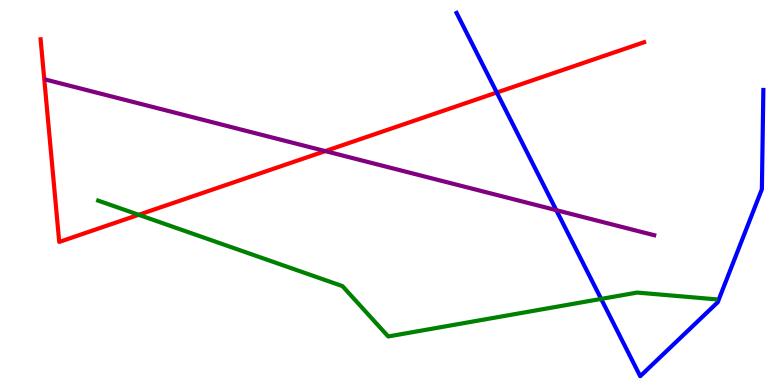[{'lines': ['blue', 'red'], 'intersections': [{'x': 6.41, 'y': 7.6}]}, {'lines': ['green', 'red'], 'intersections': [{'x': 1.79, 'y': 4.42}]}, {'lines': ['purple', 'red'], 'intersections': [{'x': 4.2, 'y': 6.08}]}, {'lines': ['blue', 'green'], 'intersections': [{'x': 7.76, 'y': 2.24}]}, {'lines': ['blue', 'purple'], 'intersections': [{'x': 7.18, 'y': 4.54}]}, {'lines': ['green', 'purple'], 'intersections': []}]